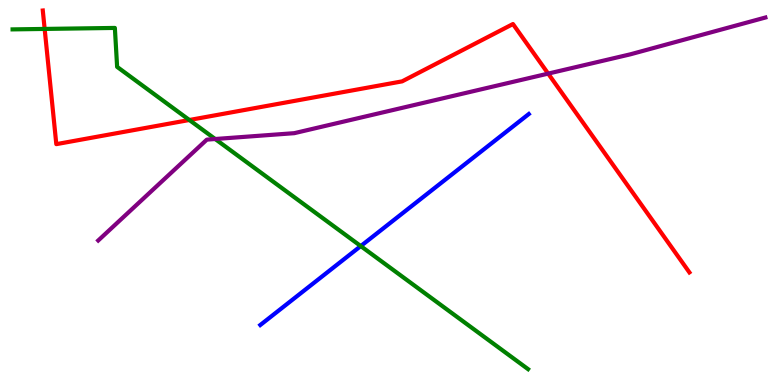[{'lines': ['blue', 'red'], 'intersections': []}, {'lines': ['green', 'red'], 'intersections': [{'x': 0.576, 'y': 9.25}, {'x': 2.44, 'y': 6.88}]}, {'lines': ['purple', 'red'], 'intersections': [{'x': 7.07, 'y': 8.09}]}, {'lines': ['blue', 'green'], 'intersections': [{'x': 4.65, 'y': 3.61}]}, {'lines': ['blue', 'purple'], 'intersections': []}, {'lines': ['green', 'purple'], 'intersections': [{'x': 2.78, 'y': 6.39}]}]